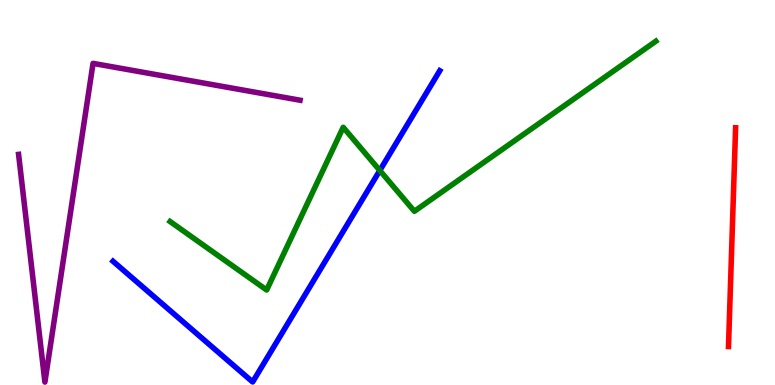[{'lines': ['blue', 'red'], 'intersections': []}, {'lines': ['green', 'red'], 'intersections': []}, {'lines': ['purple', 'red'], 'intersections': []}, {'lines': ['blue', 'green'], 'intersections': [{'x': 4.9, 'y': 5.57}]}, {'lines': ['blue', 'purple'], 'intersections': []}, {'lines': ['green', 'purple'], 'intersections': []}]